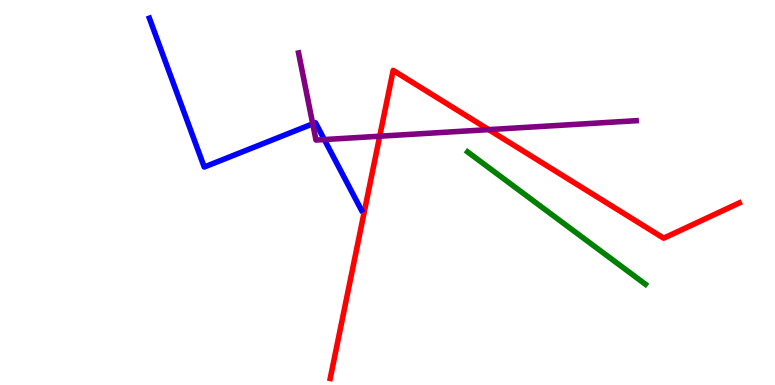[{'lines': ['blue', 'red'], 'intersections': []}, {'lines': ['green', 'red'], 'intersections': []}, {'lines': ['purple', 'red'], 'intersections': [{'x': 4.9, 'y': 6.46}, {'x': 6.31, 'y': 6.63}]}, {'lines': ['blue', 'green'], 'intersections': []}, {'lines': ['blue', 'purple'], 'intersections': [{'x': 4.04, 'y': 6.78}, {'x': 4.18, 'y': 6.38}]}, {'lines': ['green', 'purple'], 'intersections': []}]